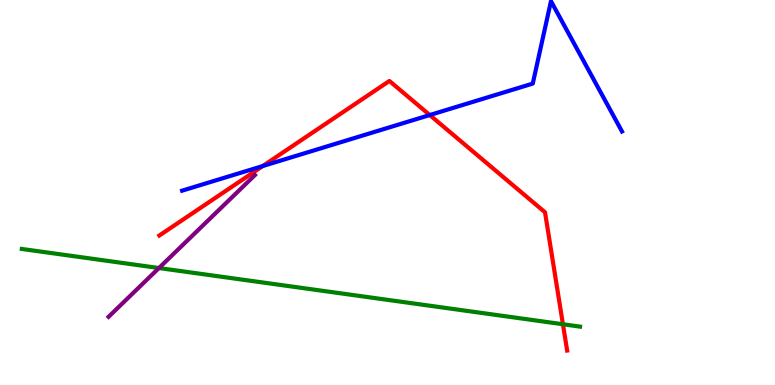[{'lines': ['blue', 'red'], 'intersections': [{'x': 3.39, 'y': 5.69}, {'x': 5.55, 'y': 7.01}]}, {'lines': ['green', 'red'], 'intersections': [{'x': 7.26, 'y': 1.58}]}, {'lines': ['purple', 'red'], 'intersections': []}, {'lines': ['blue', 'green'], 'intersections': []}, {'lines': ['blue', 'purple'], 'intersections': []}, {'lines': ['green', 'purple'], 'intersections': [{'x': 2.05, 'y': 3.04}]}]